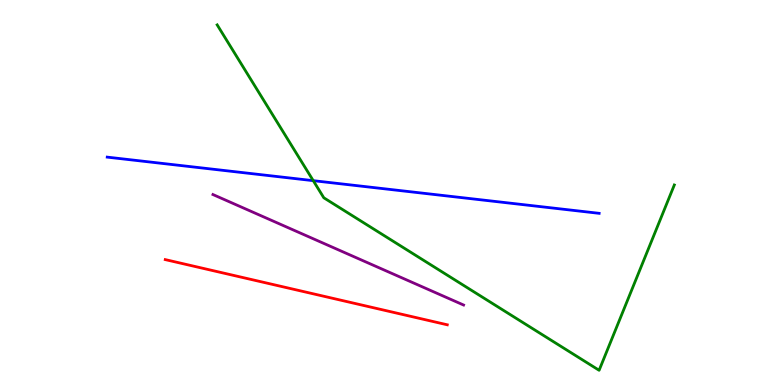[{'lines': ['blue', 'red'], 'intersections': []}, {'lines': ['green', 'red'], 'intersections': []}, {'lines': ['purple', 'red'], 'intersections': []}, {'lines': ['blue', 'green'], 'intersections': [{'x': 4.04, 'y': 5.31}]}, {'lines': ['blue', 'purple'], 'intersections': []}, {'lines': ['green', 'purple'], 'intersections': []}]